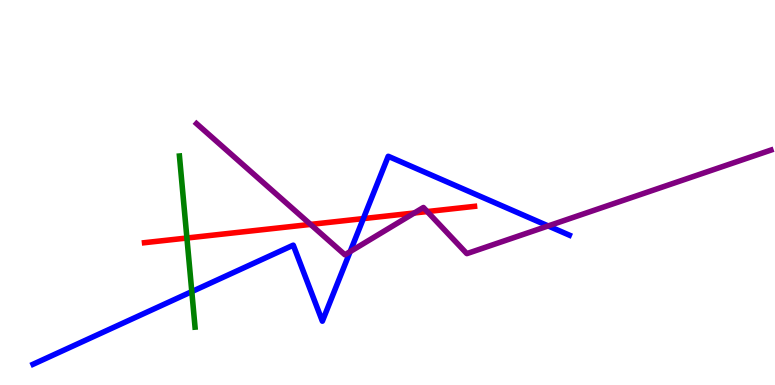[{'lines': ['blue', 'red'], 'intersections': [{'x': 4.69, 'y': 4.32}]}, {'lines': ['green', 'red'], 'intersections': [{'x': 2.41, 'y': 3.82}]}, {'lines': ['purple', 'red'], 'intersections': [{'x': 4.01, 'y': 4.17}, {'x': 5.35, 'y': 4.47}, {'x': 5.51, 'y': 4.5}]}, {'lines': ['blue', 'green'], 'intersections': [{'x': 2.47, 'y': 2.43}]}, {'lines': ['blue', 'purple'], 'intersections': [{'x': 4.52, 'y': 3.46}, {'x': 7.07, 'y': 4.13}]}, {'lines': ['green', 'purple'], 'intersections': []}]